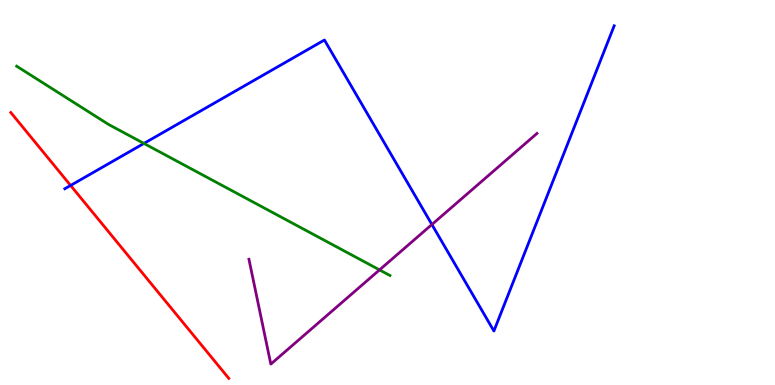[{'lines': ['blue', 'red'], 'intersections': [{'x': 0.911, 'y': 5.18}]}, {'lines': ['green', 'red'], 'intersections': []}, {'lines': ['purple', 'red'], 'intersections': []}, {'lines': ['blue', 'green'], 'intersections': [{'x': 1.86, 'y': 6.27}]}, {'lines': ['blue', 'purple'], 'intersections': [{'x': 5.57, 'y': 4.17}]}, {'lines': ['green', 'purple'], 'intersections': [{'x': 4.9, 'y': 2.99}]}]